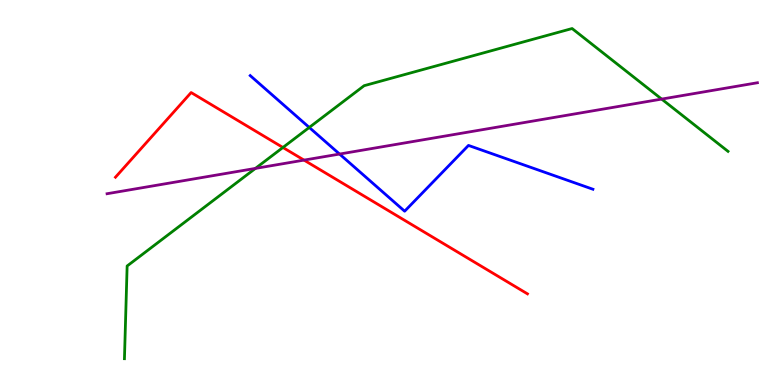[{'lines': ['blue', 'red'], 'intersections': []}, {'lines': ['green', 'red'], 'intersections': [{'x': 3.65, 'y': 6.17}]}, {'lines': ['purple', 'red'], 'intersections': [{'x': 3.92, 'y': 5.84}]}, {'lines': ['blue', 'green'], 'intersections': [{'x': 3.99, 'y': 6.69}]}, {'lines': ['blue', 'purple'], 'intersections': [{'x': 4.38, 'y': 6.0}]}, {'lines': ['green', 'purple'], 'intersections': [{'x': 3.3, 'y': 5.63}, {'x': 8.54, 'y': 7.43}]}]